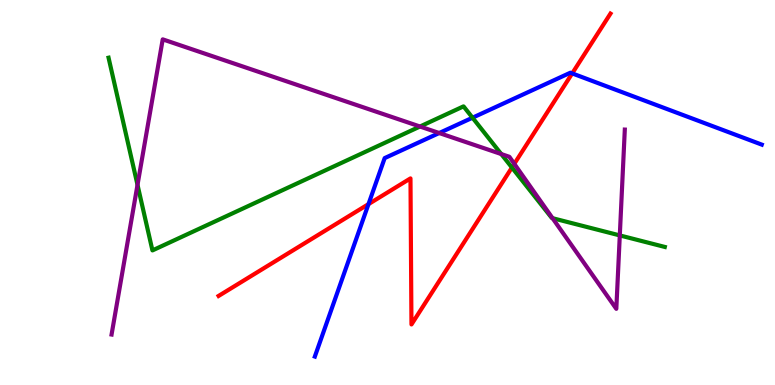[{'lines': ['blue', 'red'], 'intersections': [{'x': 4.75, 'y': 4.7}, {'x': 7.38, 'y': 8.09}]}, {'lines': ['green', 'red'], 'intersections': [{'x': 6.61, 'y': 5.65}]}, {'lines': ['purple', 'red'], 'intersections': [{'x': 6.64, 'y': 5.74}]}, {'lines': ['blue', 'green'], 'intersections': [{'x': 6.1, 'y': 6.94}]}, {'lines': ['blue', 'purple'], 'intersections': [{'x': 5.67, 'y': 6.54}]}, {'lines': ['green', 'purple'], 'intersections': [{'x': 1.77, 'y': 5.2}, {'x': 5.42, 'y': 6.71}, {'x': 6.47, 'y': 6.0}, {'x': 7.13, 'y': 4.33}, {'x': 8.0, 'y': 3.89}]}]